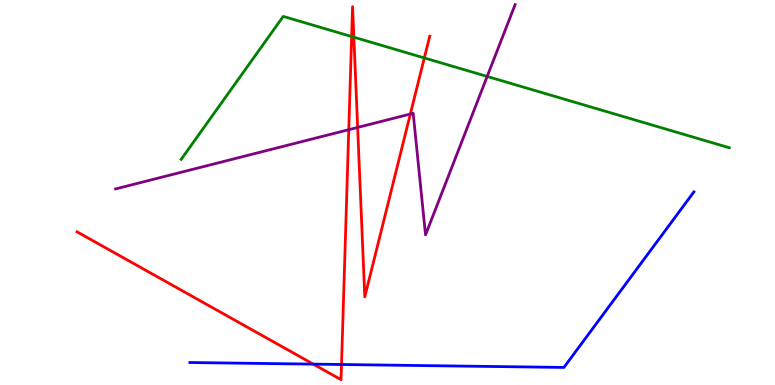[{'lines': ['blue', 'red'], 'intersections': [{'x': 4.04, 'y': 0.542}, {'x': 4.41, 'y': 0.532}]}, {'lines': ['green', 'red'], 'intersections': [{'x': 4.54, 'y': 9.05}, {'x': 4.57, 'y': 9.03}, {'x': 5.48, 'y': 8.49}]}, {'lines': ['purple', 'red'], 'intersections': [{'x': 4.5, 'y': 6.63}, {'x': 4.61, 'y': 6.69}, {'x': 5.29, 'y': 7.04}]}, {'lines': ['blue', 'green'], 'intersections': []}, {'lines': ['blue', 'purple'], 'intersections': []}, {'lines': ['green', 'purple'], 'intersections': [{'x': 6.29, 'y': 8.01}]}]